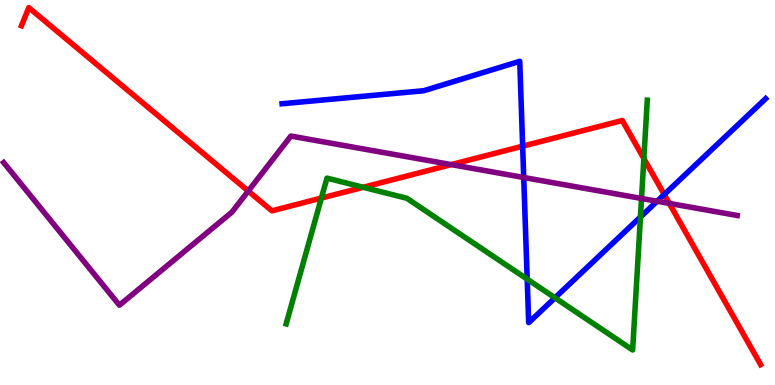[{'lines': ['blue', 'red'], 'intersections': [{'x': 6.74, 'y': 6.2}, {'x': 8.57, 'y': 4.95}]}, {'lines': ['green', 'red'], 'intersections': [{'x': 4.15, 'y': 4.86}, {'x': 4.69, 'y': 5.14}, {'x': 8.31, 'y': 5.88}]}, {'lines': ['purple', 'red'], 'intersections': [{'x': 3.2, 'y': 5.04}, {'x': 5.82, 'y': 5.72}, {'x': 8.64, 'y': 4.72}]}, {'lines': ['blue', 'green'], 'intersections': [{'x': 6.8, 'y': 2.75}, {'x': 7.16, 'y': 2.26}, {'x': 8.26, 'y': 4.36}]}, {'lines': ['blue', 'purple'], 'intersections': [{'x': 6.76, 'y': 5.39}, {'x': 8.48, 'y': 4.77}]}, {'lines': ['green', 'purple'], 'intersections': [{'x': 8.28, 'y': 4.85}]}]